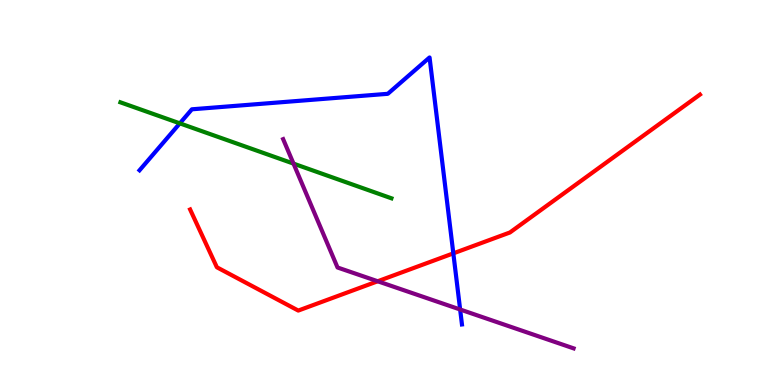[{'lines': ['blue', 'red'], 'intersections': [{'x': 5.85, 'y': 3.42}]}, {'lines': ['green', 'red'], 'intersections': []}, {'lines': ['purple', 'red'], 'intersections': [{'x': 4.87, 'y': 2.69}]}, {'lines': ['blue', 'green'], 'intersections': [{'x': 2.32, 'y': 6.8}]}, {'lines': ['blue', 'purple'], 'intersections': [{'x': 5.94, 'y': 1.96}]}, {'lines': ['green', 'purple'], 'intersections': [{'x': 3.79, 'y': 5.75}]}]